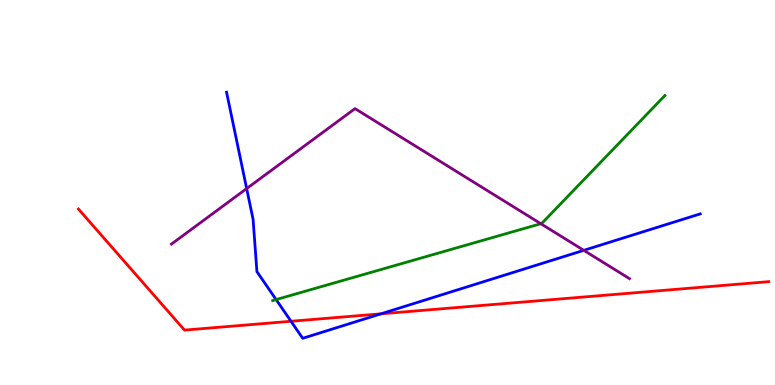[{'lines': ['blue', 'red'], 'intersections': [{'x': 3.76, 'y': 1.66}, {'x': 4.92, 'y': 1.85}]}, {'lines': ['green', 'red'], 'intersections': []}, {'lines': ['purple', 'red'], 'intersections': []}, {'lines': ['blue', 'green'], 'intersections': [{'x': 3.56, 'y': 2.22}]}, {'lines': ['blue', 'purple'], 'intersections': [{'x': 3.18, 'y': 5.1}, {'x': 7.53, 'y': 3.5}]}, {'lines': ['green', 'purple'], 'intersections': [{'x': 6.98, 'y': 4.19}]}]